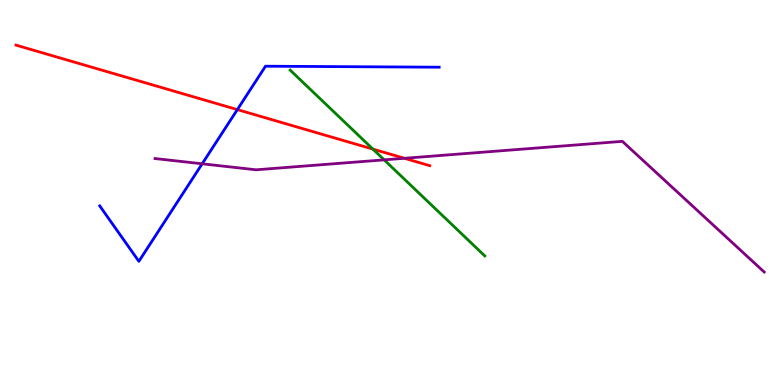[{'lines': ['blue', 'red'], 'intersections': [{'x': 3.06, 'y': 7.15}]}, {'lines': ['green', 'red'], 'intersections': [{'x': 4.81, 'y': 6.13}]}, {'lines': ['purple', 'red'], 'intersections': [{'x': 5.22, 'y': 5.89}]}, {'lines': ['blue', 'green'], 'intersections': []}, {'lines': ['blue', 'purple'], 'intersections': [{'x': 2.61, 'y': 5.75}]}, {'lines': ['green', 'purple'], 'intersections': [{'x': 4.96, 'y': 5.85}]}]